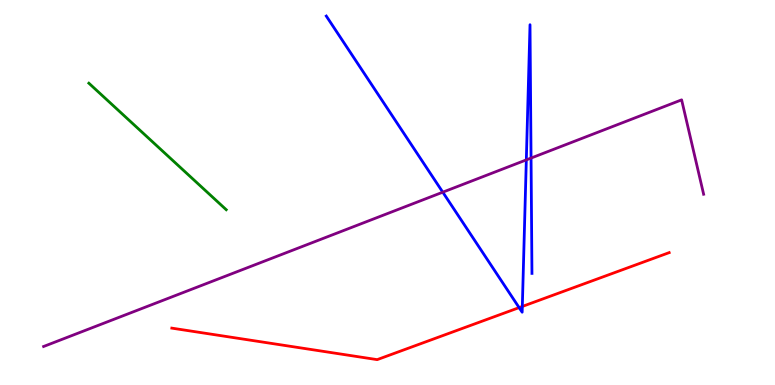[{'lines': ['blue', 'red'], 'intersections': [{'x': 6.7, 'y': 2.01}, {'x': 6.74, 'y': 2.04}]}, {'lines': ['green', 'red'], 'intersections': []}, {'lines': ['purple', 'red'], 'intersections': []}, {'lines': ['blue', 'green'], 'intersections': []}, {'lines': ['blue', 'purple'], 'intersections': [{'x': 5.71, 'y': 5.01}, {'x': 6.79, 'y': 5.85}, {'x': 6.85, 'y': 5.89}]}, {'lines': ['green', 'purple'], 'intersections': []}]